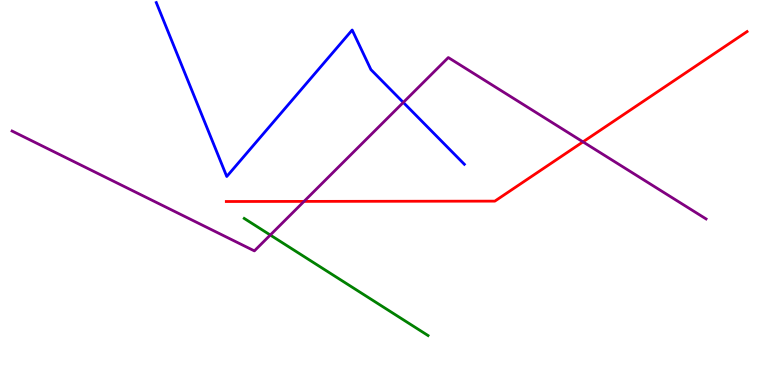[{'lines': ['blue', 'red'], 'intersections': []}, {'lines': ['green', 'red'], 'intersections': []}, {'lines': ['purple', 'red'], 'intersections': [{'x': 3.92, 'y': 4.77}, {'x': 7.52, 'y': 6.32}]}, {'lines': ['blue', 'green'], 'intersections': []}, {'lines': ['blue', 'purple'], 'intersections': [{'x': 5.2, 'y': 7.34}]}, {'lines': ['green', 'purple'], 'intersections': [{'x': 3.49, 'y': 3.9}]}]